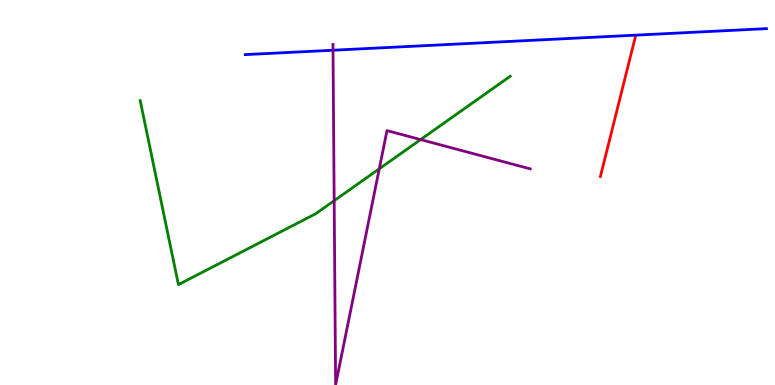[{'lines': ['blue', 'red'], 'intersections': []}, {'lines': ['green', 'red'], 'intersections': []}, {'lines': ['purple', 'red'], 'intersections': []}, {'lines': ['blue', 'green'], 'intersections': []}, {'lines': ['blue', 'purple'], 'intersections': [{'x': 4.3, 'y': 8.7}]}, {'lines': ['green', 'purple'], 'intersections': [{'x': 4.31, 'y': 4.79}, {'x': 4.89, 'y': 5.62}, {'x': 5.43, 'y': 6.37}]}]